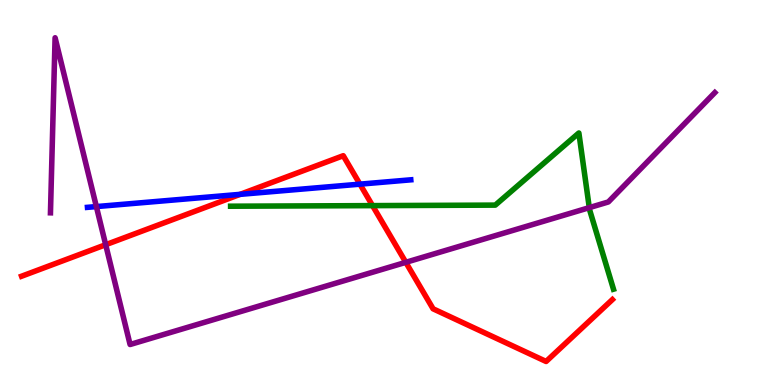[{'lines': ['blue', 'red'], 'intersections': [{'x': 3.1, 'y': 4.95}, {'x': 4.64, 'y': 5.22}]}, {'lines': ['green', 'red'], 'intersections': [{'x': 4.81, 'y': 4.66}]}, {'lines': ['purple', 'red'], 'intersections': [{'x': 1.36, 'y': 3.64}, {'x': 5.24, 'y': 3.19}]}, {'lines': ['blue', 'green'], 'intersections': []}, {'lines': ['blue', 'purple'], 'intersections': [{'x': 1.24, 'y': 4.63}]}, {'lines': ['green', 'purple'], 'intersections': [{'x': 7.6, 'y': 4.61}]}]